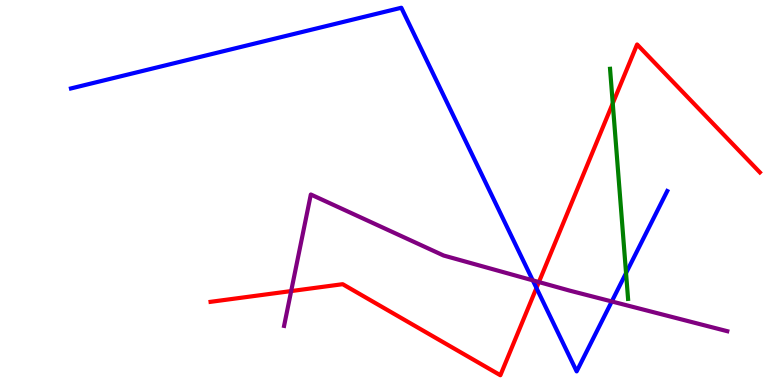[{'lines': ['blue', 'red'], 'intersections': [{'x': 6.92, 'y': 2.52}]}, {'lines': ['green', 'red'], 'intersections': [{'x': 7.91, 'y': 7.32}]}, {'lines': ['purple', 'red'], 'intersections': [{'x': 3.76, 'y': 2.44}, {'x': 6.95, 'y': 2.67}]}, {'lines': ['blue', 'green'], 'intersections': [{'x': 8.08, 'y': 2.91}]}, {'lines': ['blue', 'purple'], 'intersections': [{'x': 6.87, 'y': 2.72}, {'x': 7.89, 'y': 2.17}]}, {'lines': ['green', 'purple'], 'intersections': []}]